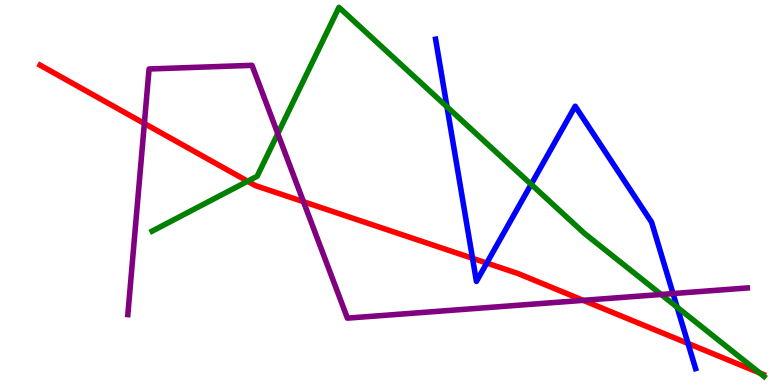[{'lines': ['blue', 'red'], 'intersections': [{'x': 6.1, 'y': 3.29}, {'x': 6.28, 'y': 3.17}, {'x': 8.88, 'y': 1.08}]}, {'lines': ['green', 'red'], 'intersections': [{'x': 3.2, 'y': 5.29}, {'x': 9.8, 'y': 0.314}]}, {'lines': ['purple', 'red'], 'intersections': [{'x': 1.86, 'y': 6.79}, {'x': 3.92, 'y': 4.76}, {'x': 7.53, 'y': 2.2}]}, {'lines': ['blue', 'green'], 'intersections': [{'x': 5.77, 'y': 7.22}, {'x': 6.85, 'y': 5.21}, {'x': 8.74, 'y': 2.02}]}, {'lines': ['blue', 'purple'], 'intersections': [{'x': 8.68, 'y': 2.37}]}, {'lines': ['green', 'purple'], 'intersections': [{'x': 3.58, 'y': 6.53}, {'x': 8.53, 'y': 2.35}]}]